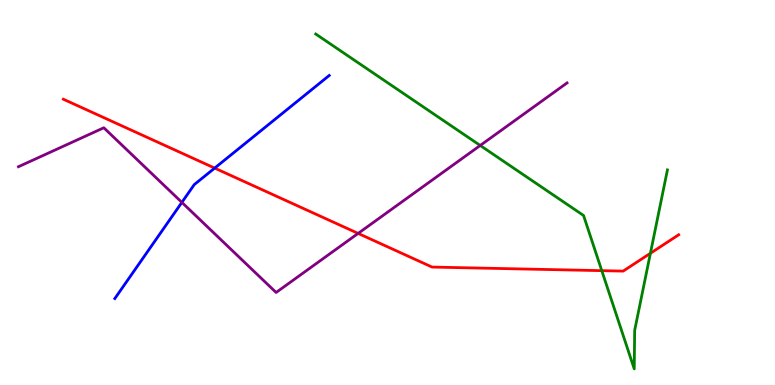[{'lines': ['blue', 'red'], 'intersections': [{'x': 2.77, 'y': 5.63}]}, {'lines': ['green', 'red'], 'intersections': [{'x': 7.76, 'y': 2.97}, {'x': 8.39, 'y': 3.42}]}, {'lines': ['purple', 'red'], 'intersections': [{'x': 4.62, 'y': 3.94}]}, {'lines': ['blue', 'green'], 'intersections': []}, {'lines': ['blue', 'purple'], 'intersections': [{'x': 2.35, 'y': 4.74}]}, {'lines': ['green', 'purple'], 'intersections': [{'x': 6.2, 'y': 6.22}]}]